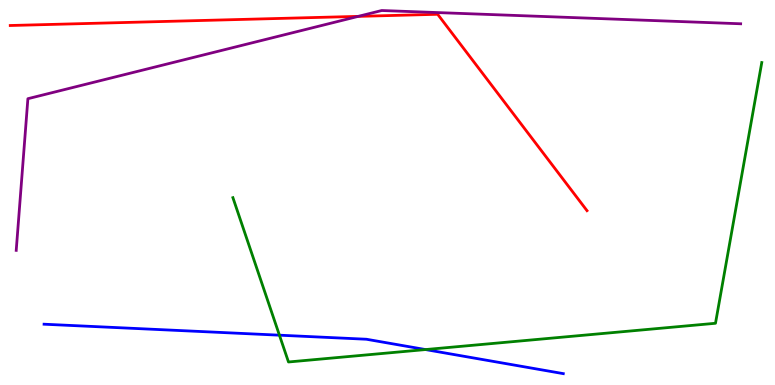[{'lines': ['blue', 'red'], 'intersections': []}, {'lines': ['green', 'red'], 'intersections': []}, {'lines': ['purple', 'red'], 'intersections': [{'x': 4.62, 'y': 9.57}]}, {'lines': ['blue', 'green'], 'intersections': [{'x': 3.61, 'y': 1.29}, {'x': 5.49, 'y': 0.92}]}, {'lines': ['blue', 'purple'], 'intersections': []}, {'lines': ['green', 'purple'], 'intersections': []}]